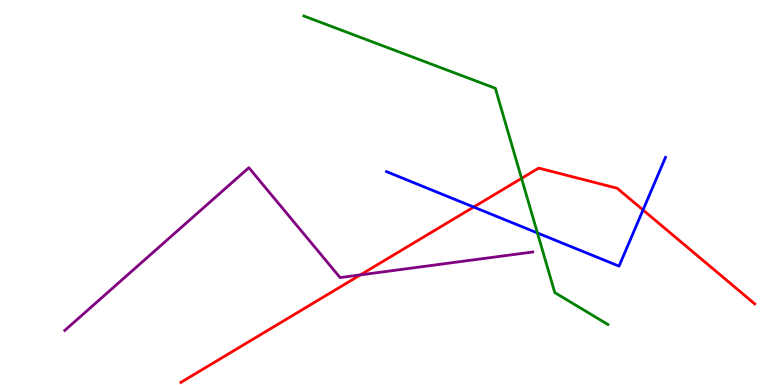[{'lines': ['blue', 'red'], 'intersections': [{'x': 6.11, 'y': 4.62}, {'x': 8.3, 'y': 4.55}]}, {'lines': ['green', 'red'], 'intersections': [{'x': 6.73, 'y': 5.37}]}, {'lines': ['purple', 'red'], 'intersections': [{'x': 4.65, 'y': 2.86}]}, {'lines': ['blue', 'green'], 'intersections': [{'x': 6.93, 'y': 3.95}]}, {'lines': ['blue', 'purple'], 'intersections': []}, {'lines': ['green', 'purple'], 'intersections': []}]